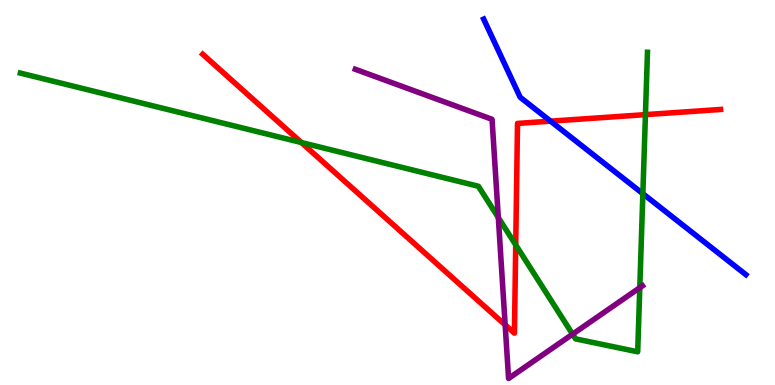[{'lines': ['blue', 'red'], 'intersections': [{'x': 7.1, 'y': 6.85}]}, {'lines': ['green', 'red'], 'intersections': [{'x': 3.89, 'y': 6.3}, {'x': 6.65, 'y': 3.64}, {'x': 8.33, 'y': 7.02}]}, {'lines': ['purple', 'red'], 'intersections': [{'x': 6.52, 'y': 1.56}]}, {'lines': ['blue', 'green'], 'intersections': [{'x': 8.29, 'y': 4.97}]}, {'lines': ['blue', 'purple'], 'intersections': []}, {'lines': ['green', 'purple'], 'intersections': [{'x': 6.43, 'y': 4.35}, {'x': 7.39, 'y': 1.32}, {'x': 8.26, 'y': 2.53}]}]